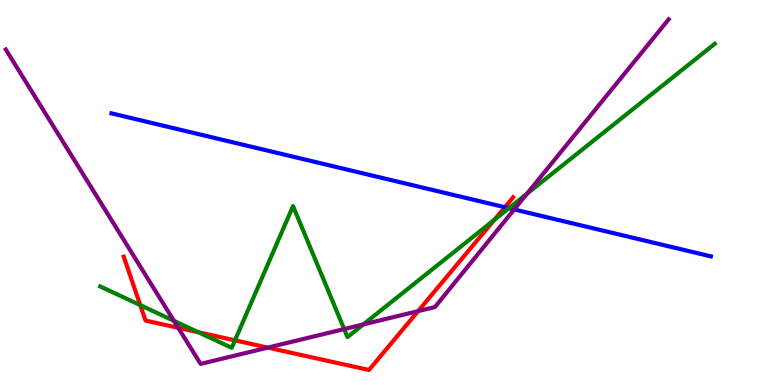[{'lines': ['blue', 'red'], 'intersections': [{'x': 6.51, 'y': 4.62}]}, {'lines': ['green', 'red'], 'intersections': [{'x': 1.81, 'y': 2.07}, {'x': 2.56, 'y': 1.37}, {'x': 3.03, 'y': 1.16}, {'x': 6.38, 'y': 4.29}]}, {'lines': ['purple', 'red'], 'intersections': [{'x': 2.3, 'y': 1.49}, {'x': 3.46, 'y': 0.971}, {'x': 5.39, 'y': 1.92}]}, {'lines': ['blue', 'green'], 'intersections': [{'x': 6.57, 'y': 4.59}]}, {'lines': ['blue', 'purple'], 'intersections': [{'x': 6.63, 'y': 4.56}]}, {'lines': ['green', 'purple'], 'intersections': [{'x': 2.24, 'y': 1.67}, {'x': 4.44, 'y': 1.45}, {'x': 4.69, 'y': 1.57}, {'x': 6.8, 'y': 4.97}]}]